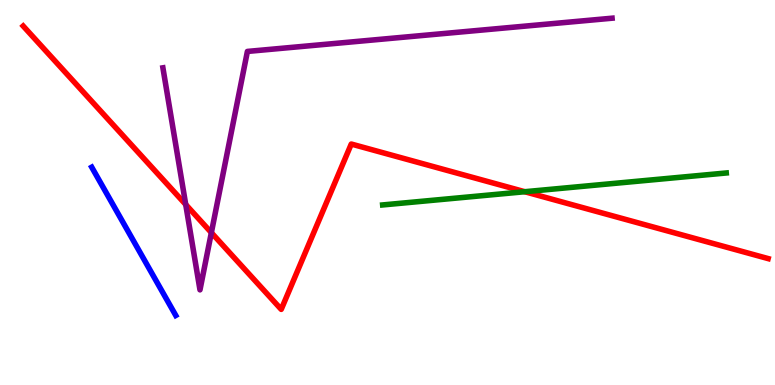[{'lines': ['blue', 'red'], 'intersections': []}, {'lines': ['green', 'red'], 'intersections': [{'x': 6.77, 'y': 5.02}]}, {'lines': ['purple', 'red'], 'intersections': [{'x': 2.4, 'y': 4.69}, {'x': 2.73, 'y': 3.96}]}, {'lines': ['blue', 'green'], 'intersections': []}, {'lines': ['blue', 'purple'], 'intersections': []}, {'lines': ['green', 'purple'], 'intersections': []}]